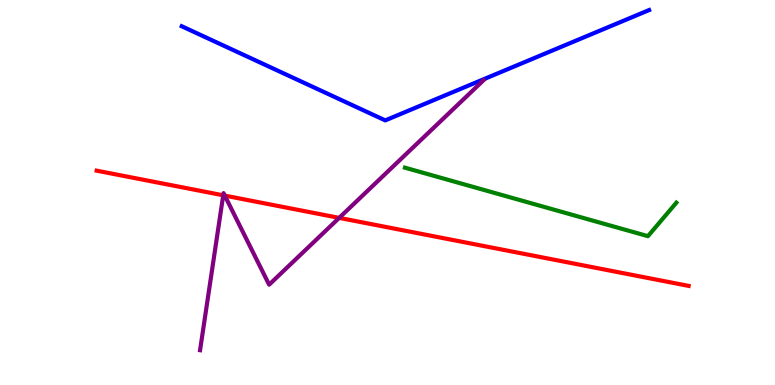[{'lines': ['blue', 'red'], 'intersections': []}, {'lines': ['green', 'red'], 'intersections': []}, {'lines': ['purple', 'red'], 'intersections': [{'x': 2.88, 'y': 4.93}, {'x': 2.9, 'y': 4.92}, {'x': 4.38, 'y': 4.34}]}, {'lines': ['blue', 'green'], 'intersections': []}, {'lines': ['blue', 'purple'], 'intersections': []}, {'lines': ['green', 'purple'], 'intersections': []}]